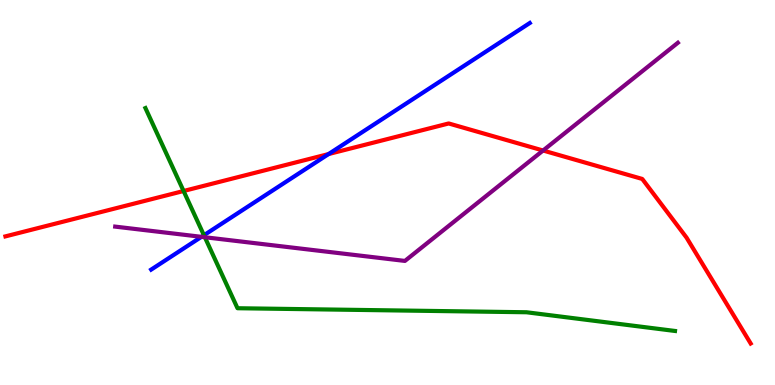[{'lines': ['blue', 'red'], 'intersections': [{'x': 4.24, 'y': 6.0}]}, {'lines': ['green', 'red'], 'intersections': [{'x': 2.37, 'y': 5.04}]}, {'lines': ['purple', 'red'], 'intersections': [{'x': 7.01, 'y': 6.09}]}, {'lines': ['blue', 'green'], 'intersections': [{'x': 2.63, 'y': 3.89}]}, {'lines': ['blue', 'purple'], 'intersections': [{'x': 2.6, 'y': 3.85}]}, {'lines': ['green', 'purple'], 'intersections': [{'x': 2.64, 'y': 3.84}]}]